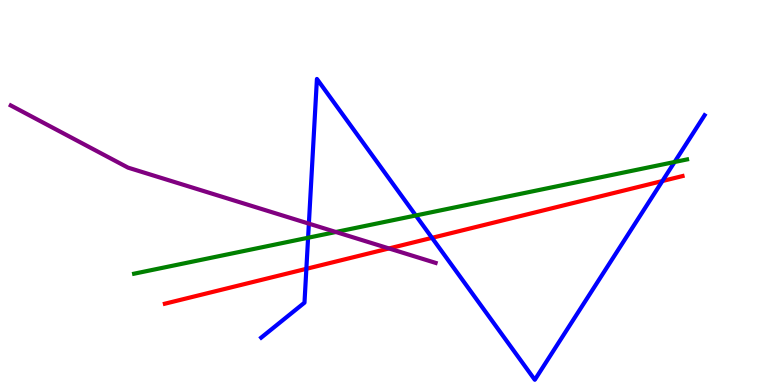[{'lines': ['blue', 'red'], 'intersections': [{'x': 3.95, 'y': 3.02}, {'x': 5.57, 'y': 3.82}, {'x': 8.55, 'y': 5.3}]}, {'lines': ['green', 'red'], 'intersections': []}, {'lines': ['purple', 'red'], 'intersections': [{'x': 5.02, 'y': 3.55}]}, {'lines': ['blue', 'green'], 'intersections': [{'x': 3.98, 'y': 3.82}, {'x': 5.37, 'y': 4.4}, {'x': 8.7, 'y': 5.79}]}, {'lines': ['blue', 'purple'], 'intersections': [{'x': 3.99, 'y': 4.19}]}, {'lines': ['green', 'purple'], 'intersections': [{'x': 4.33, 'y': 3.97}]}]